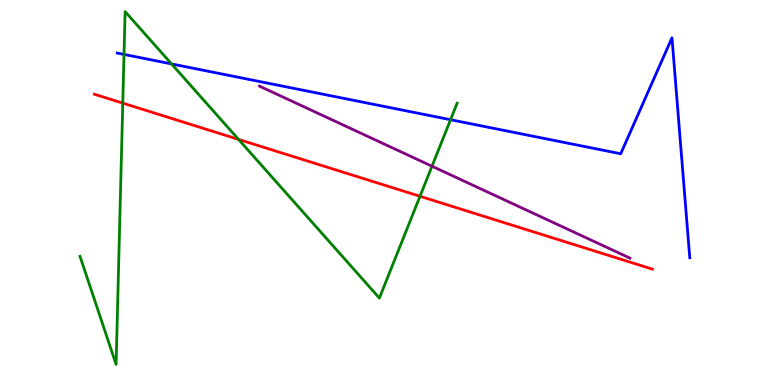[{'lines': ['blue', 'red'], 'intersections': []}, {'lines': ['green', 'red'], 'intersections': [{'x': 1.58, 'y': 7.32}, {'x': 3.08, 'y': 6.38}, {'x': 5.42, 'y': 4.9}]}, {'lines': ['purple', 'red'], 'intersections': []}, {'lines': ['blue', 'green'], 'intersections': [{'x': 1.6, 'y': 8.59}, {'x': 2.21, 'y': 8.34}, {'x': 5.81, 'y': 6.89}]}, {'lines': ['blue', 'purple'], 'intersections': []}, {'lines': ['green', 'purple'], 'intersections': [{'x': 5.57, 'y': 5.68}]}]